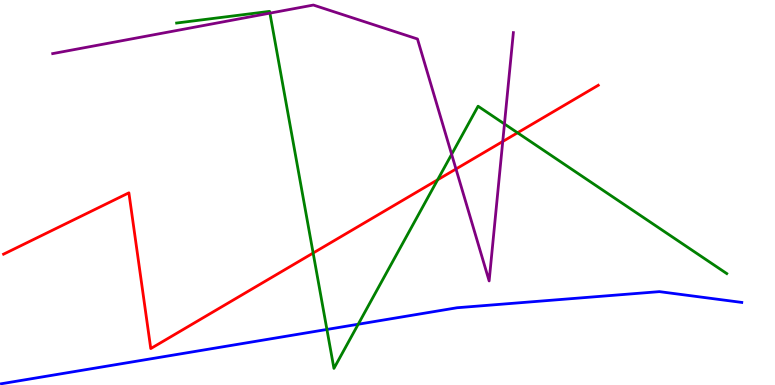[{'lines': ['blue', 'red'], 'intersections': []}, {'lines': ['green', 'red'], 'intersections': [{'x': 4.04, 'y': 3.43}, {'x': 5.65, 'y': 5.33}, {'x': 6.68, 'y': 6.55}]}, {'lines': ['purple', 'red'], 'intersections': [{'x': 5.88, 'y': 5.61}, {'x': 6.49, 'y': 6.33}]}, {'lines': ['blue', 'green'], 'intersections': [{'x': 4.22, 'y': 1.44}, {'x': 4.62, 'y': 1.58}]}, {'lines': ['blue', 'purple'], 'intersections': []}, {'lines': ['green', 'purple'], 'intersections': [{'x': 3.48, 'y': 9.66}, {'x': 5.83, 'y': 5.99}, {'x': 6.51, 'y': 6.78}]}]